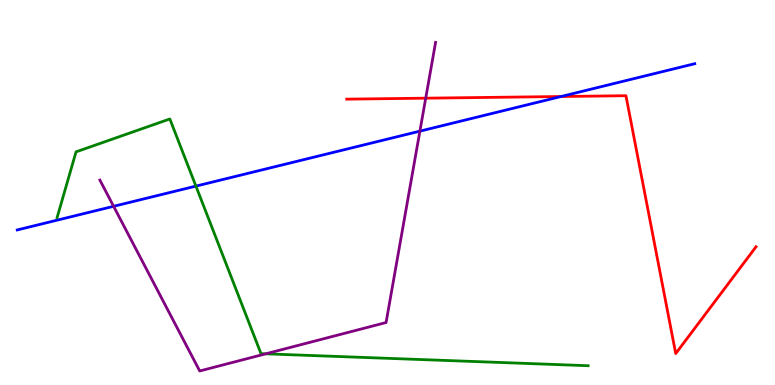[{'lines': ['blue', 'red'], 'intersections': [{'x': 7.24, 'y': 7.49}]}, {'lines': ['green', 'red'], 'intersections': []}, {'lines': ['purple', 'red'], 'intersections': [{'x': 5.49, 'y': 7.45}]}, {'lines': ['blue', 'green'], 'intersections': [{'x': 2.53, 'y': 5.17}]}, {'lines': ['blue', 'purple'], 'intersections': [{'x': 1.47, 'y': 4.64}, {'x': 5.42, 'y': 6.59}]}, {'lines': ['green', 'purple'], 'intersections': [{'x': 3.43, 'y': 0.81}]}]